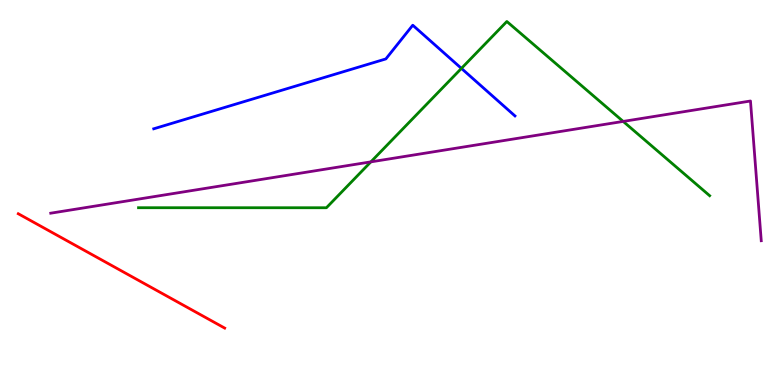[{'lines': ['blue', 'red'], 'intersections': []}, {'lines': ['green', 'red'], 'intersections': []}, {'lines': ['purple', 'red'], 'intersections': []}, {'lines': ['blue', 'green'], 'intersections': [{'x': 5.95, 'y': 8.22}]}, {'lines': ['blue', 'purple'], 'intersections': []}, {'lines': ['green', 'purple'], 'intersections': [{'x': 4.79, 'y': 5.8}, {'x': 8.04, 'y': 6.85}]}]